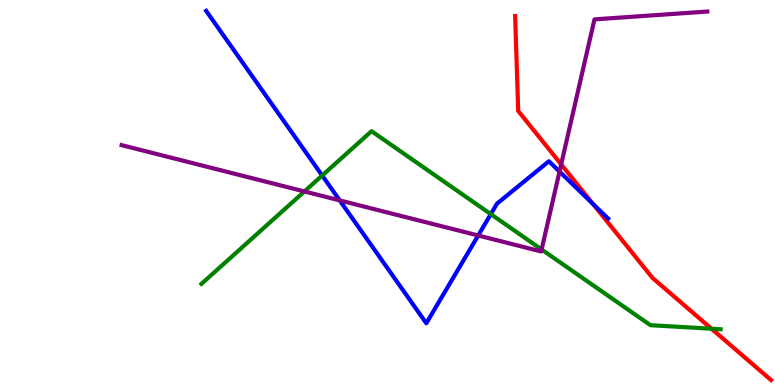[{'lines': ['blue', 'red'], 'intersections': [{'x': 7.65, 'y': 4.7}]}, {'lines': ['green', 'red'], 'intersections': [{'x': 9.18, 'y': 1.46}]}, {'lines': ['purple', 'red'], 'intersections': [{'x': 7.24, 'y': 5.73}]}, {'lines': ['blue', 'green'], 'intersections': [{'x': 4.16, 'y': 5.44}, {'x': 6.33, 'y': 4.44}]}, {'lines': ['blue', 'purple'], 'intersections': [{'x': 4.38, 'y': 4.79}, {'x': 6.17, 'y': 3.88}, {'x': 7.22, 'y': 5.54}]}, {'lines': ['green', 'purple'], 'intersections': [{'x': 3.93, 'y': 5.03}, {'x': 6.99, 'y': 3.52}]}]